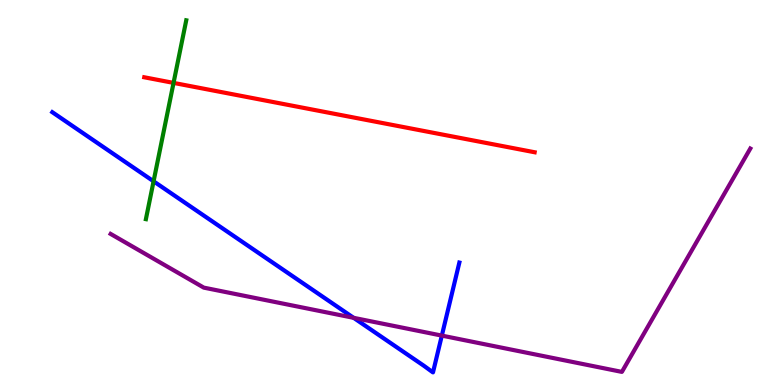[{'lines': ['blue', 'red'], 'intersections': []}, {'lines': ['green', 'red'], 'intersections': [{'x': 2.24, 'y': 7.85}]}, {'lines': ['purple', 'red'], 'intersections': []}, {'lines': ['blue', 'green'], 'intersections': [{'x': 1.98, 'y': 5.29}]}, {'lines': ['blue', 'purple'], 'intersections': [{'x': 4.56, 'y': 1.74}, {'x': 5.7, 'y': 1.28}]}, {'lines': ['green', 'purple'], 'intersections': []}]